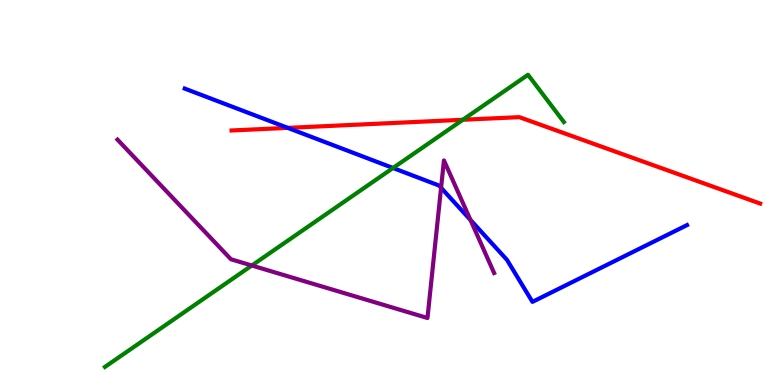[{'lines': ['blue', 'red'], 'intersections': [{'x': 3.71, 'y': 6.68}]}, {'lines': ['green', 'red'], 'intersections': [{'x': 5.97, 'y': 6.89}]}, {'lines': ['purple', 'red'], 'intersections': []}, {'lines': ['blue', 'green'], 'intersections': [{'x': 5.07, 'y': 5.64}]}, {'lines': ['blue', 'purple'], 'intersections': [{'x': 5.69, 'y': 5.12}, {'x': 6.07, 'y': 4.29}]}, {'lines': ['green', 'purple'], 'intersections': [{'x': 3.25, 'y': 3.1}]}]